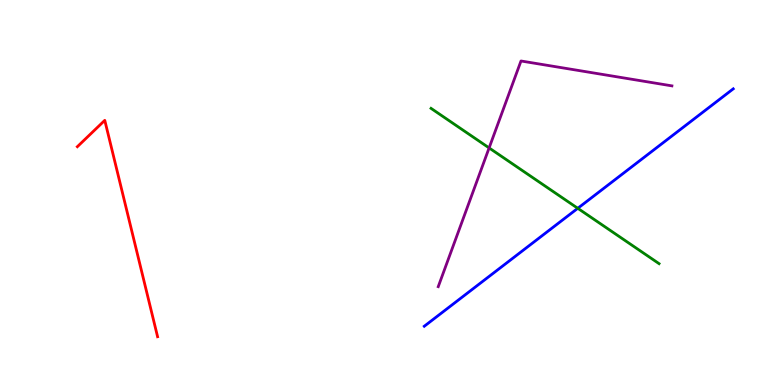[{'lines': ['blue', 'red'], 'intersections': []}, {'lines': ['green', 'red'], 'intersections': []}, {'lines': ['purple', 'red'], 'intersections': []}, {'lines': ['blue', 'green'], 'intersections': [{'x': 7.46, 'y': 4.59}]}, {'lines': ['blue', 'purple'], 'intersections': []}, {'lines': ['green', 'purple'], 'intersections': [{'x': 6.31, 'y': 6.16}]}]